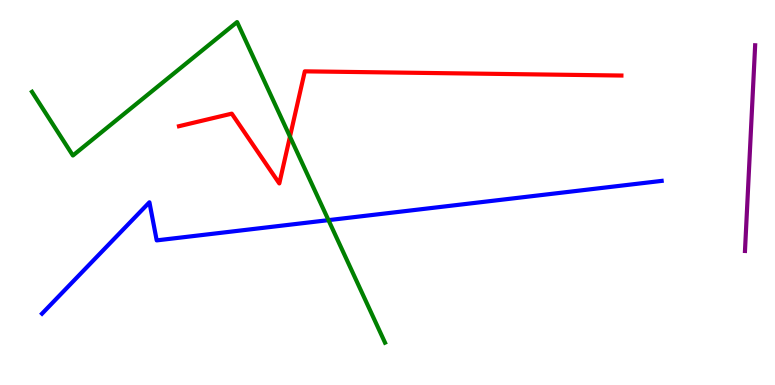[{'lines': ['blue', 'red'], 'intersections': []}, {'lines': ['green', 'red'], 'intersections': [{'x': 3.74, 'y': 6.45}]}, {'lines': ['purple', 'red'], 'intersections': []}, {'lines': ['blue', 'green'], 'intersections': [{'x': 4.24, 'y': 4.28}]}, {'lines': ['blue', 'purple'], 'intersections': []}, {'lines': ['green', 'purple'], 'intersections': []}]